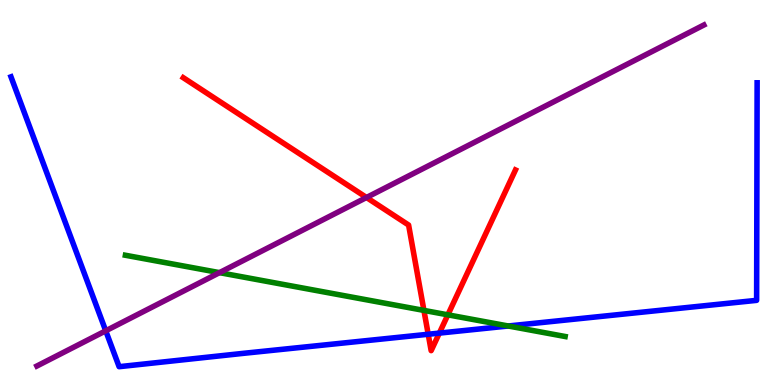[{'lines': ['blue', 'red'], 'intersections': [{'x': 5.53, 'y': 1.32}, {'x': 5.67, 'y': 1.35}]}, {'lines': ['green', 'red'], 'intersections': [{'x': 5.47, 'y': 1.94}, {'x': 5.78, 'y': 1.82}]}, {'lines': ['purple', 'red'], 'intersections': [{'x': 4.73, 'y': 4.87}]}, {'lines': ['blue', 'green'], 'intersections': [{'x': 6.56, 'y': 1.53}]}, {'lines': ['blue', 'purple'], 'intersections': [{'x': 1.36, 'y': 1.41}]}, {'lines': ['green', 'purple'], 'intersections': [{'x': 2.83, 'y': 2.92}]}]